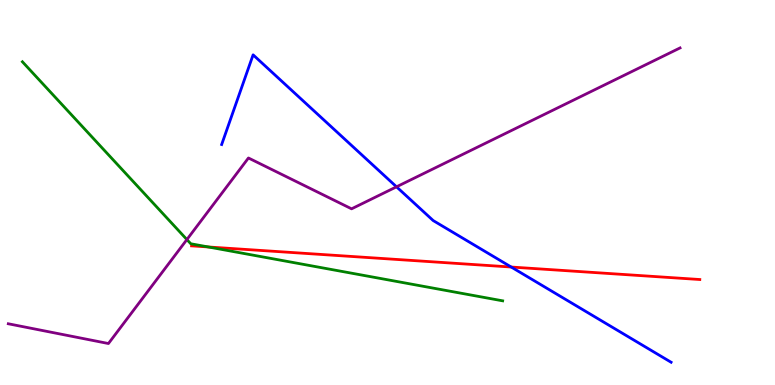[{'lines': ['blue', 'red'], 'intersections': [{'x': 6.6, 'y': 3.06}]}, {'lines': ['green', 'red'], 'intersections': [{'x': 2.69, 'y': 3.59}]}, {'lines': ['purple', 'red'], 'intersections': []}, {'lines': ['blue', 'green'], 'intersections': []}, {'lines': ['blue', 'purple'], 'intersections': [{'x': 5.12, 'y': 5.15}]}, {'lines': ['green', 'purple'], 'intersections': [{'x': 2.41, 'y': 3.78}]}]